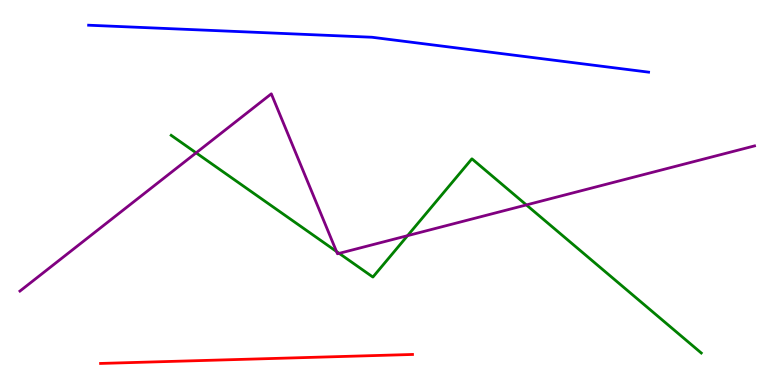[{'lines': ['blue', 'red'], 'intersections': []}, {'lines': ['green', 'red'], 'intersections': []}, {'lines': ['purple', 'red'], 'intersections': []}, {'lines': ['blue', 'green'], 'intersections': []}, {'lines': ['blue', 'purple'], 'intersections': []}, {'lines': ['green', 'purple'], 'intersections': [{'x': 2.53, 'y': 6.03}, {'x': 4.34, 'y': 3.47}, {'x': 4.38, 'y': 3.42}, {'x': 5.26, 'y': 3.88}, {'x': 6.79, 'y': 4.68}]}]